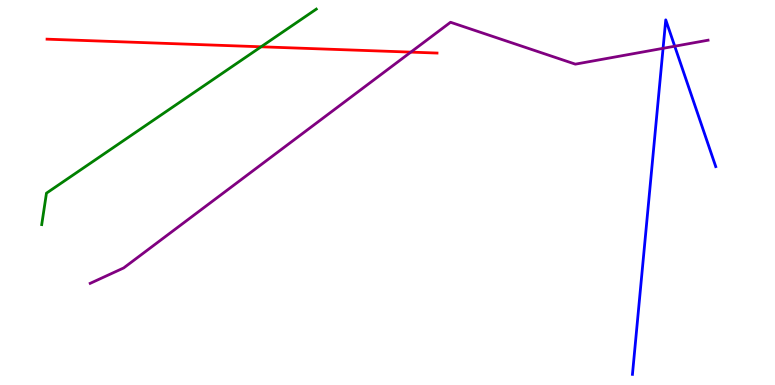[{'lines': ['blue', 'red'], 'intersections': []}, {'lines': ['green', 'red'], 'intersections': [{'x': 3.37, 'y': 8.78}]}, {'lines': ['purple', 'red'], 'intersections': [{'x': 5.3, 'y': 8.65}]}, {'lines': ['blue', 'green'], 'intersections': []}, {'lines': ['blue', 'purple'], 'intersections': [{'x': 8.56, 'y': 8.74}, {'x': 8.71, 'y': 8.8}]}, {'lines': ['green', 'purple'], 'intersections': []}]